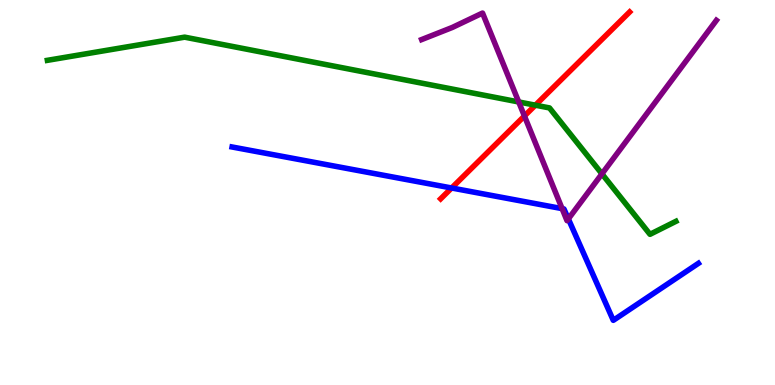[{'lines': ['blue', 'red'], 'intersections': [{'x': 5.83, 'y': 5.12}]}, {'lines': ['green', 'red'], 'intersections': [{'x': 6.91, 'y': 7.27}]}, {'lines': ['purple', 'red'], 'intersections': [{'x': 6.77, 'y': 6.99}]}, {'lines': ['blue', 'green'], 'intersections': []}, {'lines': ['blue', 'purple'], 'intersections': [{'x': 7.25, 'y': 4.58}, {'x': 7.33, 'y': 4.31}]}, {'lines': ['green', 'purple'], 'intersections': [{'x': 6.69, 'y': 7.35}, {'x': 7.77, 'y': 5.48}]}]